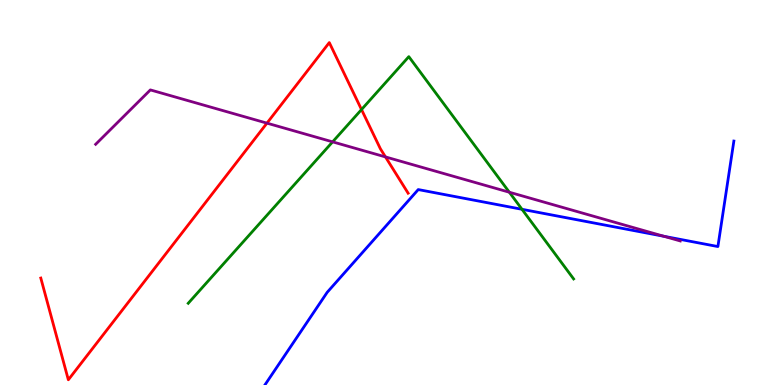[{'lines': ['blue', 'red'], 'intersections': []}, {'lines': ['green', 'red'], 'intersections': [{'x': 4.66, 'y': 7.15}]}, {'lines': ['purple', 'red'], 'intersections': [{'x': 3.44, 'y': 6.8}, {'x': 4.97, 'y': 5.92}]}, {'lines': ['blue', 'green'], 'intersections': [{'x': 6.74, 'y': 4.56}]}, {'lines': ['blue', 'purple'], 'intersections': [{'x': 8.57, 'y': 3.86}]}, {'lines': ['green', 'purple'], 'intersections': [{'x': 4.29, 'y': 6.32}, {'x': 6.57, 'y': 5.01}]}]